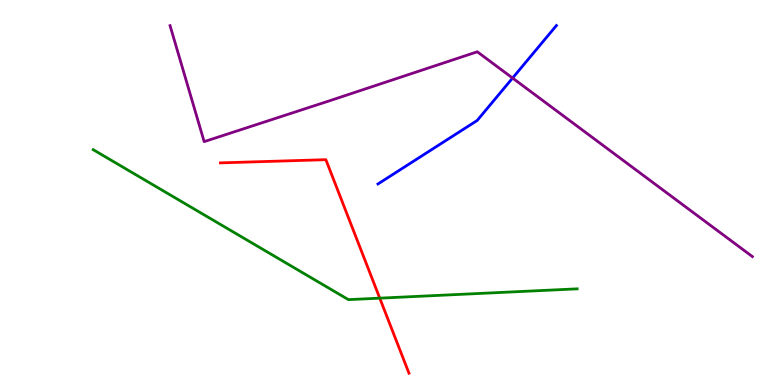[{'lines': ['blue', 'red'], 'intersections': []}, {'lines': ['green', 'red'], 'intersections': [{'x': 4.9, 'y': 2.26}]}, {'lines': ['purple', 'red'], 'intersections': []}, {'lines': ['blue', 'green'], 'intersections': []}, {'lines': ['blue', 'purple'], 'intersections': [{'x': 6.61, 'y': 7.97}]}, {'lines': ['green', 'purple'], 'intersections': []}]